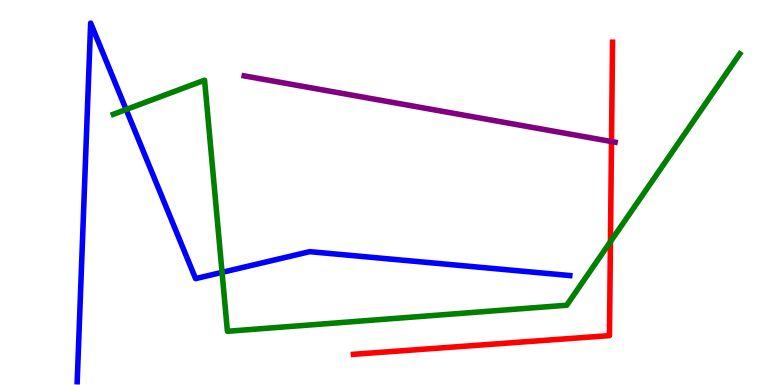[{'lines': ['blue', 'red'], 'intersections': []}, {'lines': ['green', 'red'], 'intersections': [{'x': 7.88, 'y': 3.72}]}, {'lines': ['purple', 'red'], 'intersections': [{'x': 7.89, 'y': 6.32}]}, {'lines': ['blue', 'green'], 'intersections': [{'x': 1.63, 'y': 7.16}, {'x': 2.87, 'y': 2.93}]}, {'lines': ['blue', 'purple'], 'intersections': []}, {'lines': ['green', 'purple'], 'intersections': []}]